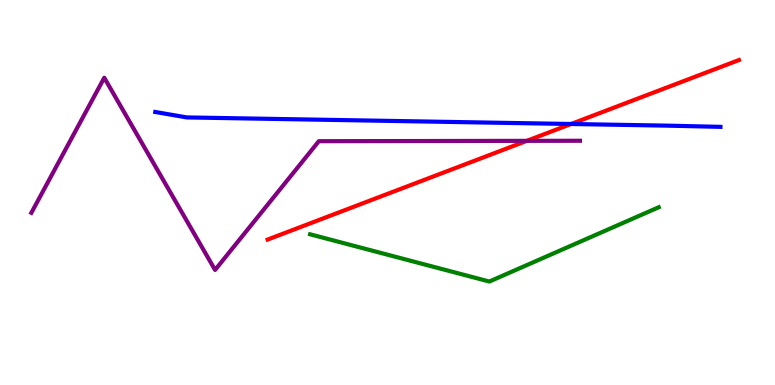[{'lines': ['blue', 'red'], 'intersections': [{'x': 7.37, 'y': 6.78}]}, {'lines': ['green', 'red'], 'intersections': []}, {'lines': ['purple', 'red'], 'intersections': [{'x': 6.8, 'y': 6.34}]}, {'lines': ['blue', 'green'], 'intersections': []}, {'lines': ['blue', 'purple'], 'intersections': []}, {'lines': ['green', 'purple'], 'intersections': []}]